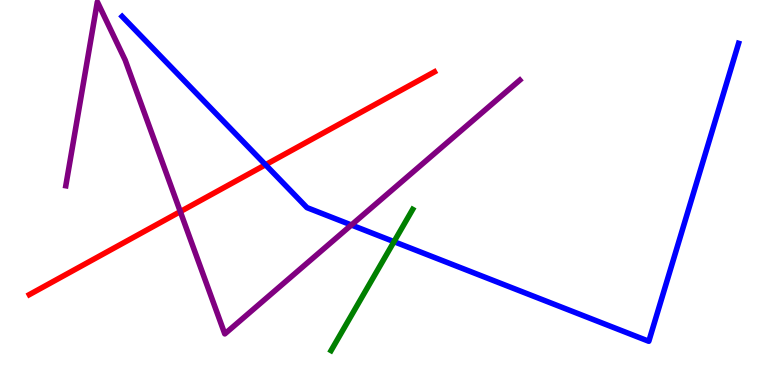[{'lines': ['blue', 'red'], 'intersections': [{'x': 3.43, 'y': 5.72}]}, {'lines': ['green', 'red'], 'intersections': []}, {'lines': ['purple', 'red'], 'intersections': [{'x': 2.33, 'y': 4.5}]}, {'lines': ['blue', 'green'], 'intersections': [{'x': 5.08, 'y': 3.72}]}, {'lines': ['blue', 'purple'], 'intersections': [{'x': 4.53, 'y': 4.16}]}, {'lines': ['green', 'purple'], 'intersections': []}]